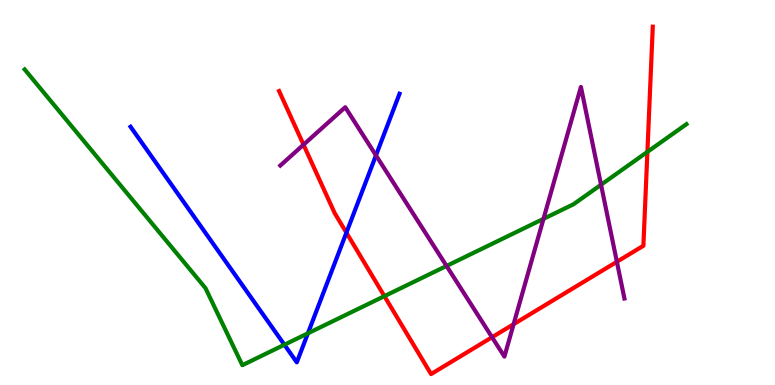[{'lines': ['blue', 'red'], 'intersections': [{'x': 4.47, 'y': 3.96}]}, {'lines': ['green', 'red'], 'intersections': [{'x': 4.96, 'y': 2.31}, {'x': 8.35, 'y': 6.06}]}, {'lines': ['purple', 'red'], 'intersections': [{'x': 3.92, 'y': 6.24}, {'x': 6.35, 'y': 1.24}, {'x': 6.63, 'y': 1.58}, {'x': 7.96, 'y': 3.2}]}, {'lines': ['blue', 'green'], 'intersections': [{'x': 3.67, 'y': 1.05}, {'x': 3.97, 'y': 1.34}]}, {'lines': ['blue', 'purple'], 'intersections': [{'x': 4.85, 'y': 5.96}]}, {'lines': ['green', 'purple'], 'intersections': [{'x': 5.76, 'y': 3.09}, {'x': 7.01, 'y': 4.32}, {'x': 7.76, 'y': 5.2}]}]